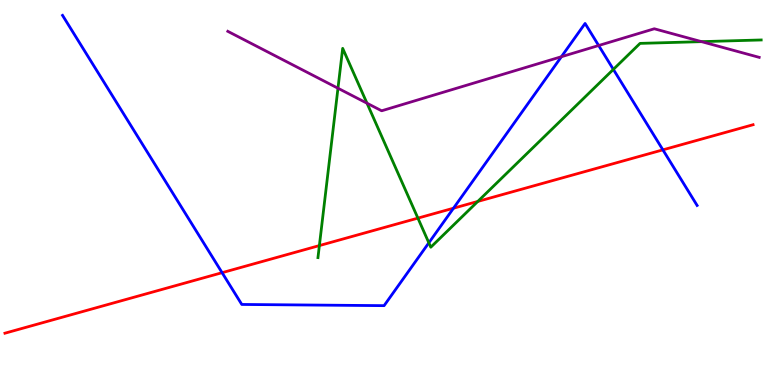[{'lines': ['blue', 'red'], 'intersections': [{'x': 2.87, 'y': 2.92}, {'x': 5.85, 'y': 4.59}, {'x': 8.55, 'y': 6.11}]}, {'lines': ['green', 'red'], 'intersections': [{'x': 4.12, 'y': 3.62}, {'x': 5.39, 'y': 4.33}, {'x': 6.17, 'y': 4.77}]}, {'lines': ['purple', 'red'], 'intersections': []}, {'lines': ['blue', 'green'], 'intersections': [{'x': 5.53, 'y': 3.69}, {'x': 7.91, 'y': 8.2}]}, {'lines': ['blue', 'purple'], 'intersections': [{'x': 7.24, 'y': 8.53}, {'x': 7.72, 'y': 8.82}]}, {'lines': ['green', 'purple'], 'intersections': [{'x': 4.36, 'y': 7.71}, {'x': 4.74, 'y': 7.32}, {'x': 9.05, 'y': 8.92}]}]